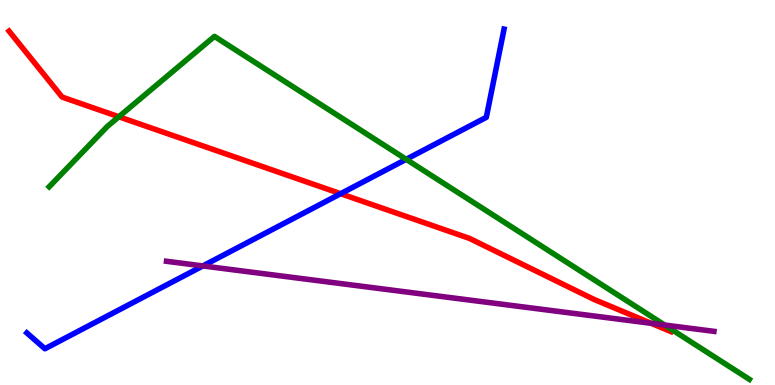[{'lines': ['blue', 'red'], 'intersections': [{'x': 4.4, 'y': 4.97}]}, {'lines': ['green', 'red'], 'intersections': [{'x': 1.53, 'y': 6.97}]}, {'lines': ['purple', 'red'], 'intersections': [{'x': 8.4, 'y': 1.6}]}, {'lines': ['blue', 'green'], 'intersections': [{'x': 5.24, 'y': 5.86}]}, {'lines': ['blue', 'purple'], 'intersections': [{'x': 2.62, 'y': 3.09}]}, {'lines': ['green', 'purple'], 'intersections': [{'x': 8.58, 'y': 1.56}]}]